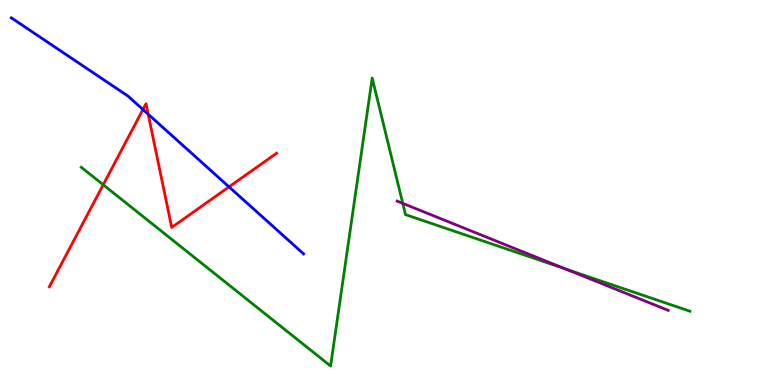[{'lines': ['blue', 'red'], 'intersections': [{'x': 1.84, 'y': 7.16}, {'x': 1.91, 'y': 7.03}, {'x': 2.96, 'y': 5.15}]}, {'lines': ['green', 'red'], 'intersections': [{'x': 1.33, 'y': 5.2}]}, {'lines': ['purple', 'red'], 'intersections': []}, {'lines': ['blue', 'green'], 'intersections': []}, {'lines': ['blue', 'purple'], 'intersections': []}, {'lines': ['green', 'purple'], 'intersections': [{'x': 5.2, 'y': 4.72}, {'x': 7.29, 'y': 3.02}]}]